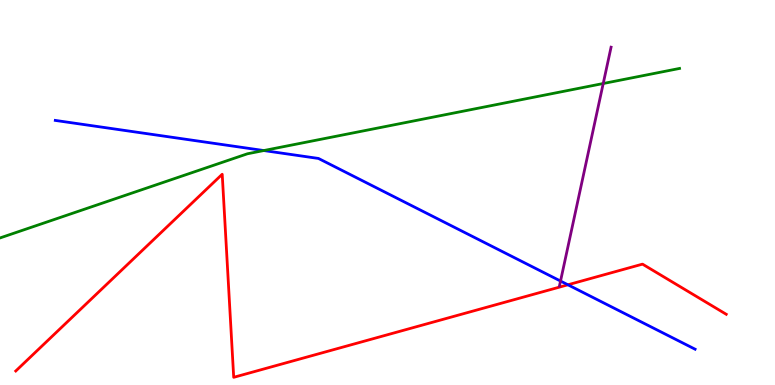[{'lines': ['blue', 'red'], 'intersections': [{'x': 7.33, 'y': 2.6}]}, {'lines': ['green', 'red'], 'intersections': []}, {'lines': ['purple', 'red'], 'intersections': []}, {'lines': ['blue', 'green'], 'intersections': [{'x': 3.4, 'y': 6.09}]}, {'lines': ['blue', 'purple'], 'intersections': [{'x': 7.23, 'y': 2.7}]}, {'lines': ['green', 'purple'], 'intersections': [{'x': 7.78, 'y': 7.83}]}]